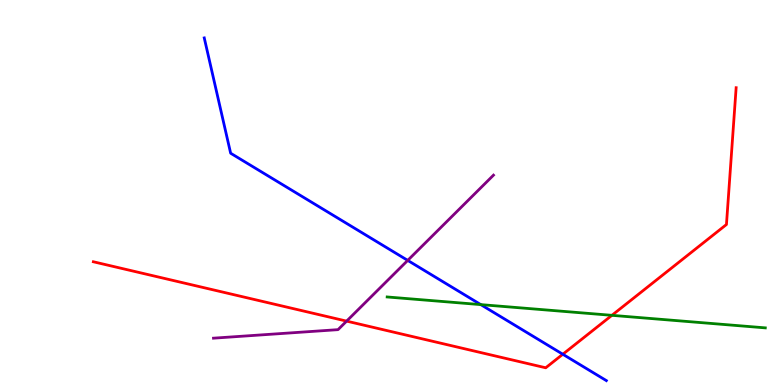[{'lines': ['blue', 'red'], 'intersections': [{'x': 7.26, 'y': 0.799}]}, {'lines': ['green', 'red'], 'intersections': [{'x': 7.9, 'y': 1.81}]}, {'lines': ['purple', 'red'], 'intersections': [{'x': 4.47, 'y': 1.66}]}, {'lines': ['blue', 'green'], 'intersections': [{'x': 6.2, 'y': 2.09}]}, {'lines': ['blue', 'purple'], 'intersections': [{'x': 5.26, 'y': 3.24}]}, {'lines': ['green', 'purple'], 'intersections': []}]